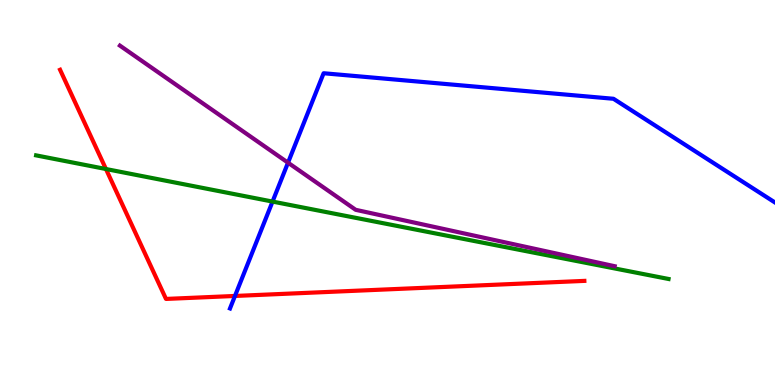[{'lines': ['blue', 'red'], 'intersections': [{'x': 3.03, 'y': 2.31}]}, {'lines': ['green', 'red'], 'intersections': [{'x': 1.37, 'y': 5.61}]}, {'lines': ['purple', 'red'], 'intersections': []}, {'lines': ['blue', 'green'], 'intersections': [{'x': 3.52, 'y': 4.76}]}, {'lines': ['blue', 'purple'], 'intersections': [{'x': 3.72, 'y': 5.77}]}, {'lines': ['green', 'purple'], 'intersections': []}]